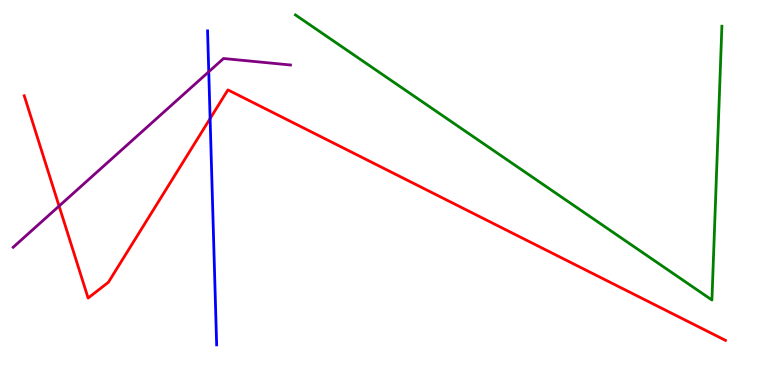[{'lines': ['blue', 'red'], 'intersections': [{'x': 2.71, 'y': 6.92}]}, {'lines': ['green', 'red'], 'intersections': []}, {'lines': ['purple', 'red'], 'intersections': [{'x': 0.762, 'y': 4.65}]}, {'lines': ['blue', 'green'], 'intersections': []}, {'lines': ['blue', 'purple'], 'intersections': [{'x': 2.69, 'y': 8.14}]}, {'lines': ['green', 'purple'], 'intersections': []}]